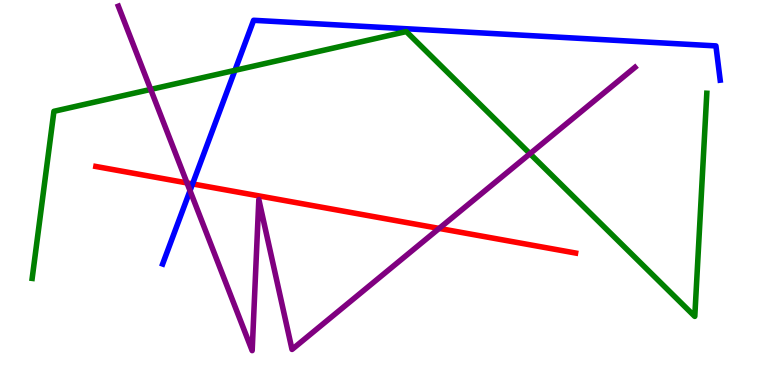[{'lines': ['blue', 'red'], 'intersections': [{'x': 2.48, 'y': 5.22}]}, {'lines': ['green', 'red'], 'intersections': []}, {'lines': ['purple', 'red'], 'intersections': [{'x': 2.41, 'y': 5.25}, {'x': 5.67, 'y': 4.07}]}, {'lines': ['blue', 'green'], 'intersections': [{'x': 3.03, 'y': 8.17}]}, {'lines': ['blue', 'purple'], 'intersections': [{'x': 2.45, 'y': 5.05}]}, {'lines': ['green', 'purple'], 'intersections': [{'x': 1.94, 'y': 7.68}, {'x': 6.84, 'y': 6.01}]}]